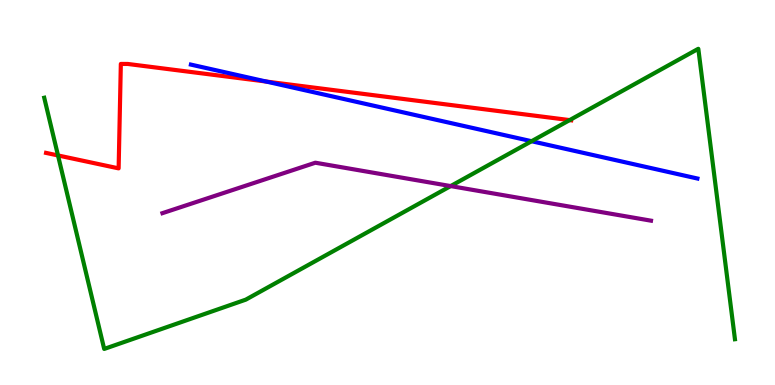[{'lines': ['blue', 'red'], 'intersections': [{'x': 3.44, 'y': 7.88}]}, {'lines': ['green', 'red'], 'intersections': [{'x': 0.748, 'y': 5.96}, {'x': 7.35, 'y': 6.88}]}, {'lines': ['purple', 'red'], 'intersections': []}, {'lines': ['blue', 'green'], 'intersections': [{'x': 6.86, 'y': 6.33}]}, {'lines': ['blue', 'purple'], 'intersections': []}, {'lines': ['green', 'purple'], 'intersections': [{'x': 5.81, 'y': 5.17}]}]